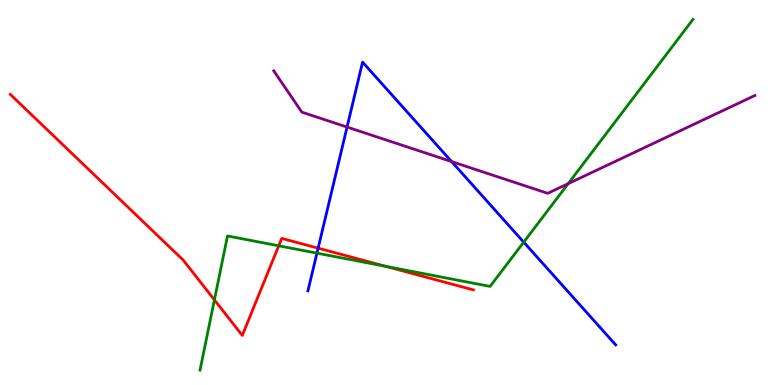[{'lines': ['blue', 'red'], 'intersections': [{'x': 4.1, 'y': 3.55}]}, {'lines': ['green', 'red'], 'intersections': [{'x': 2.77, 'y': 2.21}, {'x': 3.6, 'y': 3.62}, {'x': 4.98, 'y': 3.08}]}, {'lines': ['purple', 'red'], 'intersections': []}, {'lines': ['blue', 'green'], 'intersections': [{'x': 4.09, 'y': 3.42}, {'x': 6.76, 'y': 3.71}]}, {'lines': ['blue', 'purple'], 'intersections': [{'x': 4.48, 'y': 6.7}, {'x': 5.83, 'y': 5.8}]}, {'lines': ['green', 'purple'], 'intersections': [{'x': 7.33, 'y': 5.23}]}]